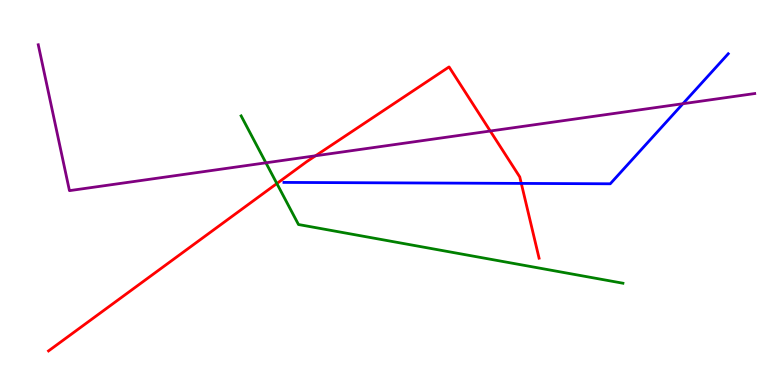[{'lines': ['blue', 'red'], 'intersections': [{'x': 6.73, 'y': 5.24}]}, {'lines': ['green', 'red'], 'intersections': [{'x': 3.57, 'y': 5.23}]}, {'lines': ['purple', 'red'], 'intersections': [{'x': 4.07, 'y': 5.95}, {'x': 6.33, 'y': 6.6}]}, {'lines': ['blue', 'green'], 'intersections': []}, {'lines': ['blue', 'purple'], 'intersections': [{'x': 8.81, 'y': 7.31}]}, {'lines': ['green', 'purple'], 'intersections': [{'x': 3.43, 'y': 5.77}]}]